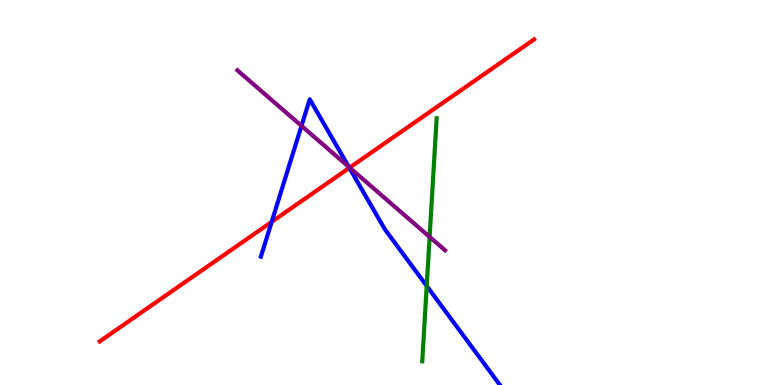[{'lines': ['blue', 'red'], 'intersections': [{'x': 3.51, 'y': 4.24}, {'x': 4.51, 'y': 5.64}]}, {'lines': ['green', 'red'], 'intersections': []}, {'lines': ['purple', 'red'], 'intersections': [{'x': 4.51, 'y': 5.65}]}, {'lines': ['blue', 'green'], 'intersections': [{'x': 5.51, 'y': 2.57}]}, {'lines': ['blue', 'purple'], 'intersections': [{'x': 3.89, 'y': 6.73}, {'x': 4.5, 'y': 5.67}]}, {'lines': ['green', 'purple'], 'intersections': [{'x': 5.54, 'y': 3.85}]}]